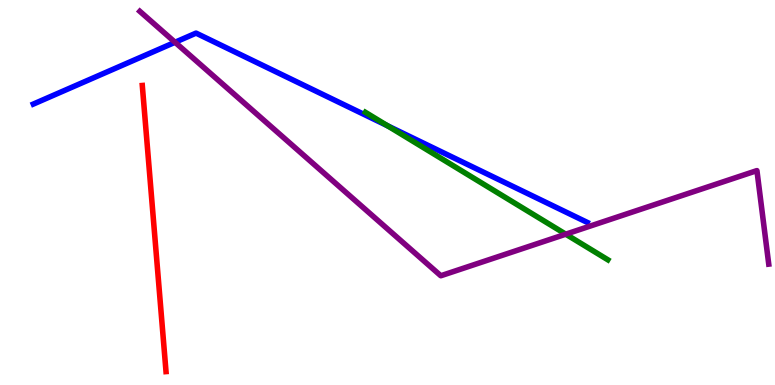[{'lines': ['blue', 'red'], 'intersections': []}, {'lines': ['green', 'red'], 'intersections': []}, {'lines': ['purple', 'red'], 'intersections': []}, {'lines': ['blue', 'green'], 'intersections': [{'x': 5.0, 'y': 6.73}]}, {'lines': ['blue', 'purple'], 'intersections': [{'x': 2.26, 'y': 8.9}]}, {'lines': ['green', 'purple'], 'intersections': [{'x': 7.3, 'y': 3.92}]}]